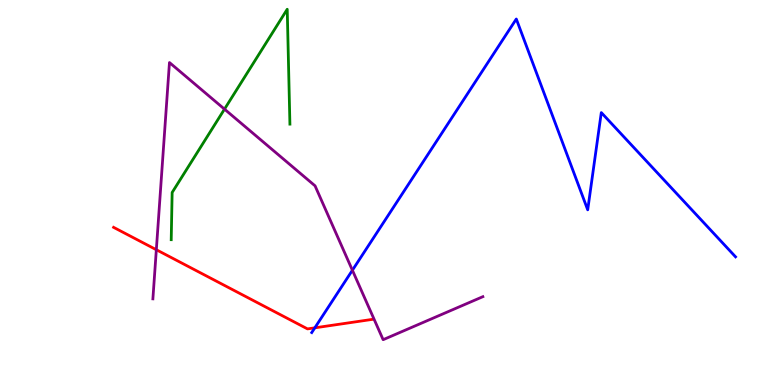[{'lines': ['blue', 'red'], 'intersections': [{'x': 4.06, 'y': 1.48}]}, {'lines': ['green', 'red'], 'intersections': []}, {'lines': ['purple', 'red'], 'intersections': [{'x': 2.02, 'y': 3.51}]}, {'lines': ['blue', 'green'], 'intersections': []}, {'lines': ['blue', 'purple'], 'intersections': [{'x': 4.55, 'y': 2.98}]}, {'lines': ['green', 'purple'], 'intersections': [{'x': 2.9, 'y': 7.17}]}]